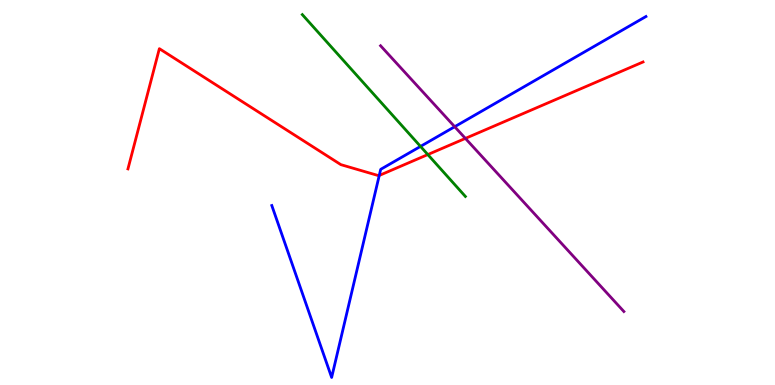[{'lines': ['blue', 'red'], 'intersections': [{'x': 4.89, 'y': 5.44}]}, {'lines': ['green', 'red'], 'intersections': [{'x': 5.52, 'y': 5.99}]}, {'lines': ['purple', 'red'], 'intersections': [{'x': 6.01, 'y': 6.41}]}, {'lines': ['blue', 'green'], 'intersections': [{'x': 5.43, 'y': 6.2}]}, {'lines': ['blue', 'purple'], 'intersections': [{'x': 5.87, 'y': 6.71}]}, {'lines': ['green', 'purple'], 'intersections': []}]